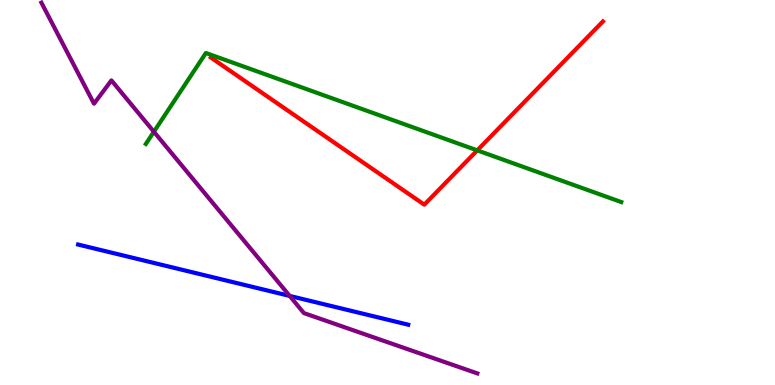[{'lines': ['blue', 'red'], 'intersections': []}, {'lines': ['green', 'red'], 'intersections': [{'x': 6.16, 'y': 6.09}]}, {'lines': ['purple', 'red'], 'intersections': []}, {'lines': ['blue', 'green'], 'intersections': []}, {'lines': ['blue', 'purple'], 'intersections': [{'x': 3.74, 'y': 2.31}]}, {'lines': ['green', 'purple'], 'intersections': [{'x': 1.99, 'y': 6.58}]}]